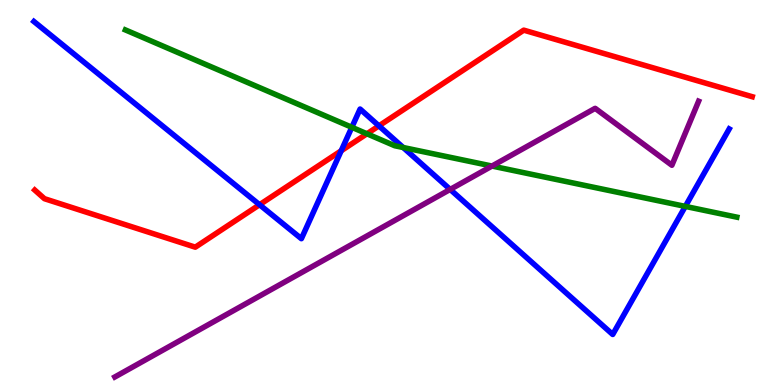[{'lines': ['blue', 'red'], 'intersections': [{'x': 3.35, 'y': 4.68}, {'x': 4.4, 'y': 6.08}, {'x': 4.89, 'y': 6.73}]}, {'lines': ['green', 'red'], 'intersections': [{'x': 4.73, 'y': 6.53}]}, {'lines': ['purple', 'red'], 'intersections': []}, {'lines': ['blue', 'green'], 'intersections': [{'x': 4.54, 'y': 6.69}, {'x': 5.2, 'y': 6.17}, {'x': 8.84, 'y': 4.64}]}, {'lines': ['blue', 'purple'], 'intersections': [{'x': 5.81, 'y': 5.08}]}, {'lines': ['green', 'purple'], 'intersections': [{'x': 6.35, 'y': 5.69}]}]